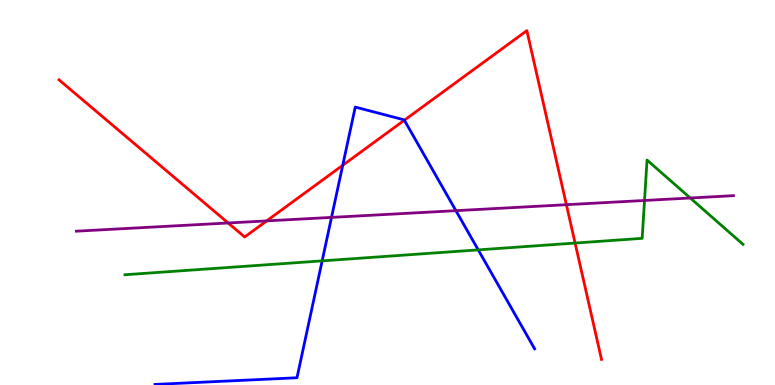[{'lines': ['blue', 'red'], 'intersections': [{'x': 4.42, 'y': 5.71}, {'x': 5.22, 'y': 6.88}]}, {'lines': ['green', 'red'], 'intersections': [{'x': 7.42, 'y': 3.69}]}, {'lines': ['purple', 'red'], 'intersections': [{'x': 2.94, 'y': 4.21}, {'x': 3.44, 'y': 4.26}, {'x': 7.31, 'y': 4.68}]}, {'lines': ['blue', 'green'], 'intersections': [{'x': 4.16, 'y': 3.22}, {'x': 6.17, 'y': 3.51}]}, {'lines': ['blue', 'purple'], 'intersections': [{'x': 4.28, 'y': 4.35}, {'x': 5.88, 'y': 4.53}]}, {'lines': ['green', 'purple'], 'intersections': [{'x': 8.32, 'y': 4.79}, {'x': 8.91, 'y': 4.86}]}]